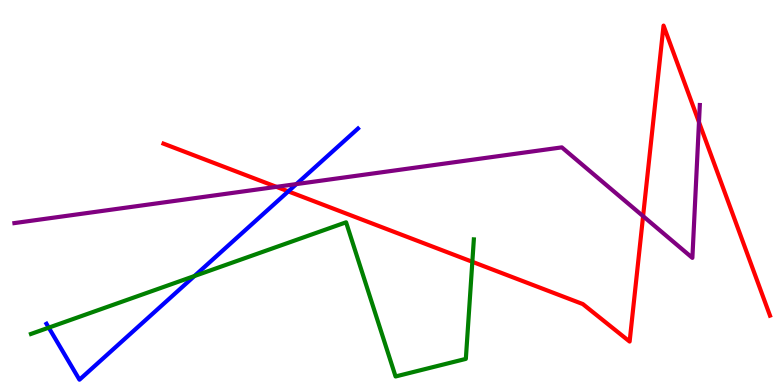[{'lines': ['blue', 'red'], 'intersections': [{'x': 3.72, 'y': 5.03}]}, {'lines': ['green', 'red'], 'intersections': [{'x': 6.09, 'y': 3.2}]}, {'lines': ['purple', 'red'], 'intersections': [{'x': 3.57, 'y': 5.15}, {'x': 8.3, 'y': 4.39}, {'x': 9.02, 'y': 6.83}]}, {'lines': ['blue', 'green'], 'intersections': [{'x': 0.629, 'y': 1.49}, {'x': 2.51, 'y': 2.83}]}, {'lines': ['blue', 'purple'], 'intersections': [{'x': 3.82, 'y': 5.22}]}, {'lines': ['green', 'purple'], 'intersections': []}]